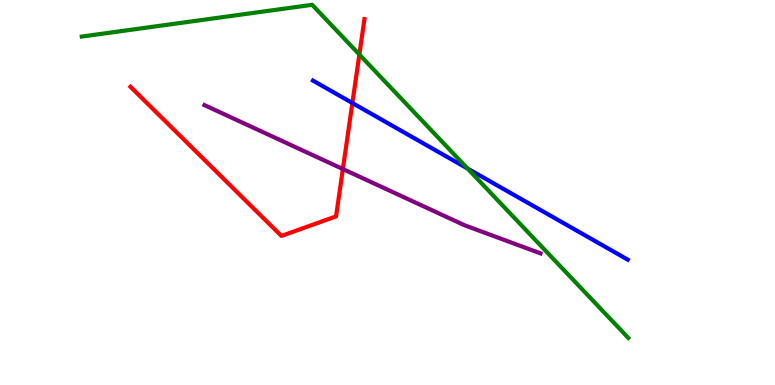[{'lines': ['blue', 'red'], 'intersections': [{'x': 4.55, 'y': 7.32}]}, {'lines': ['green', 'red'], 'intersections': [{'x': 4.64, 'y': 8.58}]}, {'lines': ['purple', 'red'], 'intersections': [{'x': 4.42, 'y': 5.61}]}, {'lines': ['blue', 'green'], 'intersections': [{'x': 6.03, 'y': 5.62}]}, {'lines': ['blue', 'purple'], 'intersections': []}, {'lines': ['green', 'purple'], 'intersections': []}]